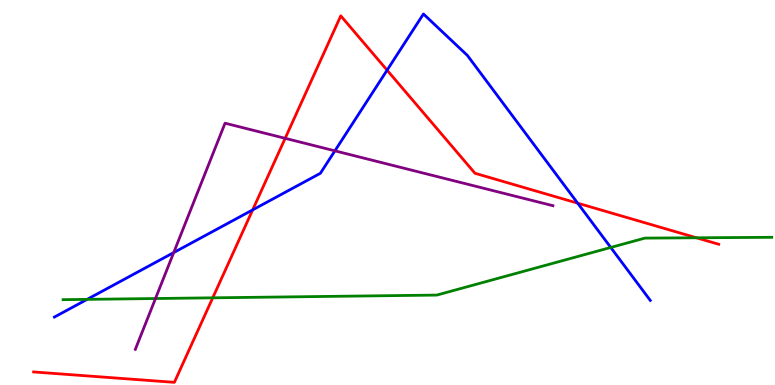[{'lines': ['blue', 'red'], 'intersections': [{'x': 3.26, 'y': 4.55}, {'x': 4.99, 'y': 8.18}, {'x': 7.45, 'y': 4.72}]}, {'lines': ['green', 'red'], 'intersections': [{'x': 2.75, 'y': 2.26}, {'x': 8.99, 'y': 3.82}]}, {'lines': ['purple', 'red'], 'intersections': [{'x': 3.68, 'y': 6.41}]}, {'lines': ['blue', 'green'], 'intersections': [{'x': 1.12, 'y': 2.22}, {'x': 7.88, 'y': 3.57}]}, {'lines': ['blue', 'purple'], 'intersections': [{'x': 2.24, 'y': 3.44}, {'x': 4.32, 'y': 6.08}]}, {'lines': ['green', 'purple'], 'intersections': [{'x': 2.01, 'y': 2.25}]}]